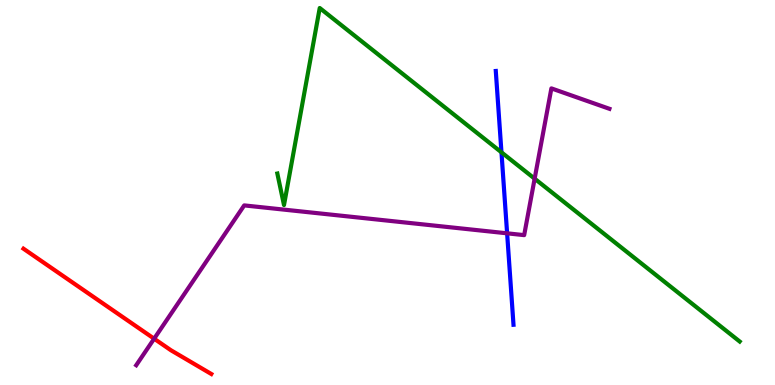[{'lines': ['blue', 'red'], 'intersections': []}, {'lines': ['green', 'red'], 'intersections': []}, {'lines': ['purple', 'red'], 'intersections': [{'x': 1.99, 'y': 1.2}]}, {'lines': ['blue', 'green'], 'intersections': [{'x': 6.47, 'y': 6.04}]}, {'lines': ['blue', 'purple'], 'intersections': [{'x': 6.54, 'y': 3.94}]}, {'lines': ['green', 'purple'], 'intersections': [{'x': 6.9, 'y': 5.36}]}]